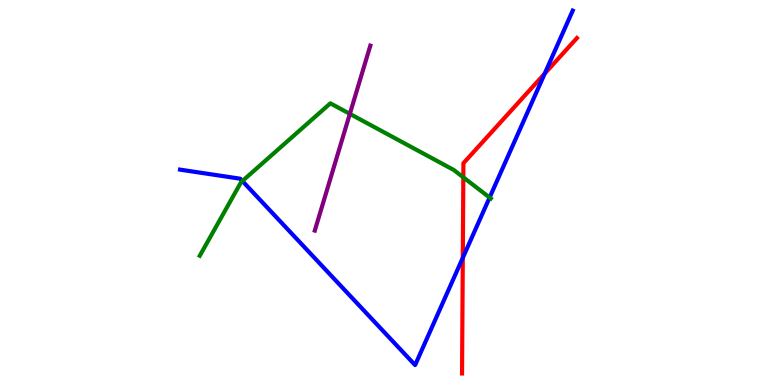[{'lines': ['blue', 'red'], 'intersections': [{'x': 5.97, 'y': 3.3}, {'x': 7.03, 'y': 8.09}]}, {'lines': ['green', 'red'], 'intersections': [{'x': 5.98, 'y': 5.39}]}, {'lines': ['purple', 'red'], 'intersections': []}, {'lines': ['blue', 'green'], 'intersections': [{'x': 3.13, 'y': 5.3}, {'x': 6.32, 'y': 4.87}]}, {'lines': ['blue', 'purple'], 'intersections': []}, {'lines': ['green', 'purple'], 'intersections': [{'x': 4.51, 'y': 7.04}]}]